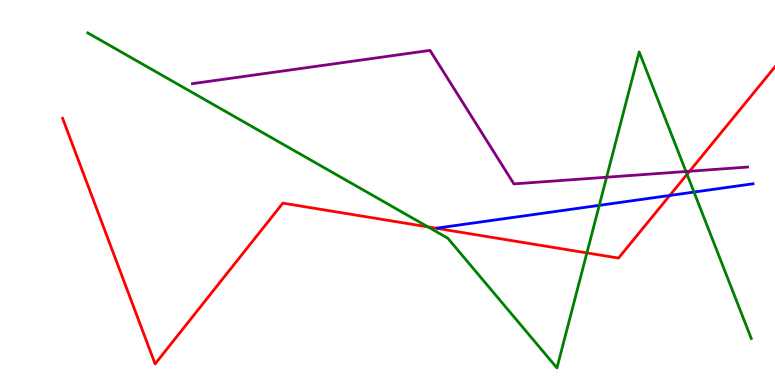[{'lines': ['blue', 'red'], 'intersections': [{'x': 8.64, 'y': 4.92}]}, {'lines': ['green', 'red'], 'intersections': [{'x': 5.52, 'y': 4.11}, {'x': 7.57, 'y': 3.43}, {'x': 8.87, 'y': 5.47}]}, {'lines': ['purple', 'red'], 'intersections': [{'x': 8.9, 'y': 5.55}]}, {'lines': ['blue', 'green'], 'intersections': [{'x': 7.73, 'y': 4.67}, {'x': 8.95, 'y': 5.01}]}, {'lines': ['blue', 'purple'], 'intersections': []}, {'lines': ['green', 'purple'], 'intersections': [{'x': 7.83, 'y': 5.4}, {'x': 8.85, 'y': 5.55}]}]